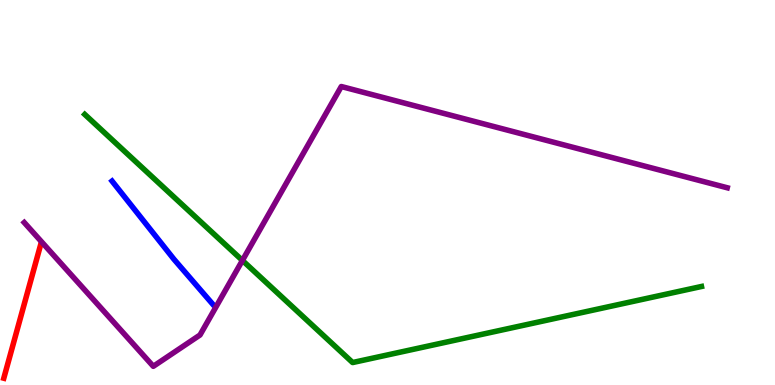[{'lines': ['blue', 'red'], 'intersections': []}, {'lines': ['green', 'red'], 'intersections': []}, {'lines': ['purple', 'red'], 'intersections': []}, {'lines': ['blue', 'green'], 'intersections': []}, {'lines': ['blue', 'purple'], 'intersections': []}, {'lines': ['green', 'purple'], 'intersections': [{'x': 3.13, 'y': 3.24}]}]